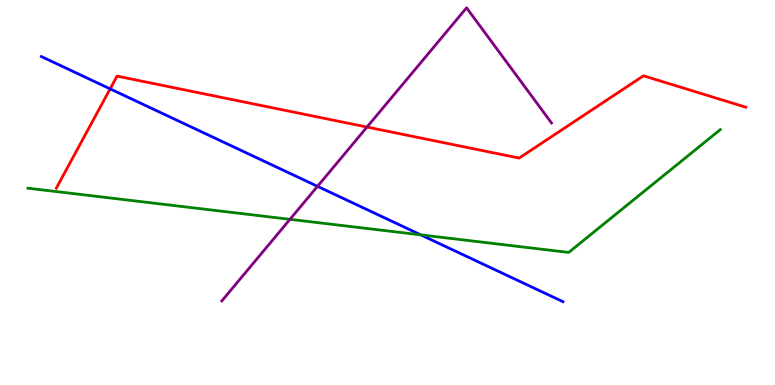[{'lines': ['blue', 'red'], 'intersections': [{'x': 1.42, 'y': 7.69}]}, {'lines': ['green', 'red'], 'intersections': []}, {'lines': ['purple', 'red'], 'intersections': [{'x': 4.74, 'y': 6.7}]}, {'lines': ['blue', 'green'], 'intersections': [{'x': 5.43, 'y': 3.9}]}, {'lines': ['blue', 'purple'], 'intersections': [{'x': 4.1, 'y': 5.16}]}, {'lines': ['green', 'purple'], 'intersections': [{'x': 3.74, 'y': 4.3}]}]